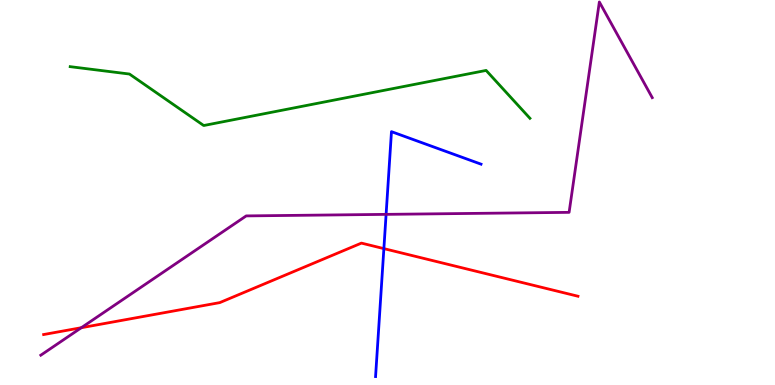[{'lines': ['blue', 'red'], 'intersections': [{'x': 4.95, 'y': 3.54}]}, {'lines': ['green', 'red'], 'intersections': []}, {'lines': ['purple', 'red'], 'intersections': [{'x': 1.05, 'y': 1.49}]}, {'lines': ['blue', 'green'], 'intersections': []}, {'lines': ['blue', 'purple'], 'intersections': [{'x': 4.98, 'y': 4.43}]}, {'lines': ['green', 'purple'], 'intersections': []}]